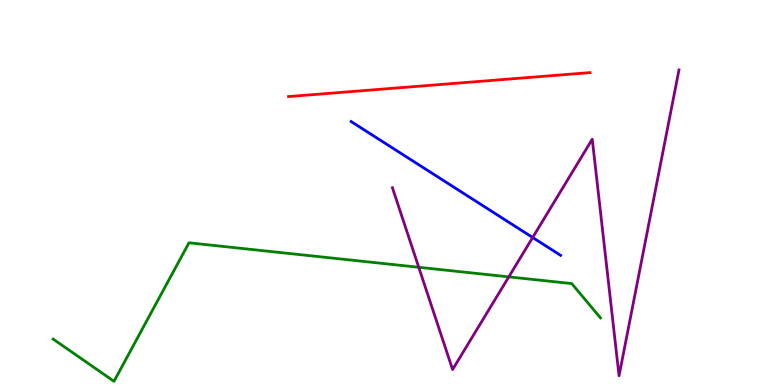[{'lines': ['blue', 'red'], 'intersections': []}, {'lines': ['green', 'red'], 'intersections': []}, {'lines': ['purple', 'red'], 'intersections': []}, {'lines': ['blue', 'green'], 'intersections': []}, {'lines': ['blue', 'purple'], 'intersections': [{'x': 6.87, 'y': 3.83}]}, {'lines': ['green', 'purple'], 'intersections': [{'x': 5.4, 'y': 3.06}, {'x': 6.57, 'y': 2.81}]}]